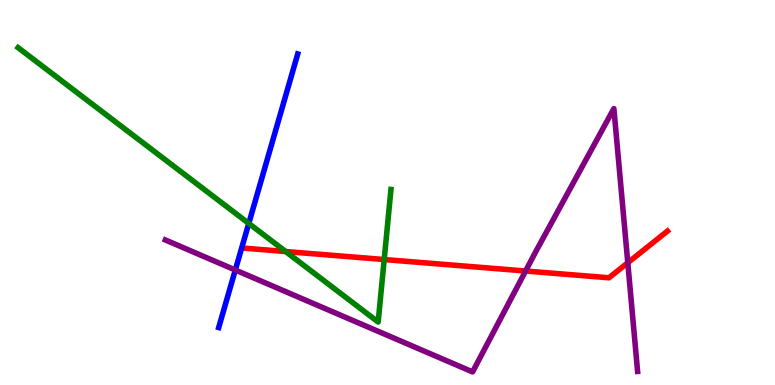[{'lines': ['blue', 'red'], 'intersections': []}, {'lines': ['green', 'red'], 'intersections': [{'x': 3.69, 'y': 3.47}, {'x': 4.96, 'y': 3.26}]}, {'lines': ['purple', 'red'], 'intersections': [{'x': 6.78, 'y': 2.96}, {'x': 8.1, 'y': 3.18}]}, {'lines': ['blue', 'green'], 'intersections': [{'x': 3.21, 'y': 4.2}]}, {'lines': ['blue', 'purple'], 'intersections': [{'x': 3.04, 'y': 2.99}]}, {'lines': ['green', 'purple'], 'intersections': []}]